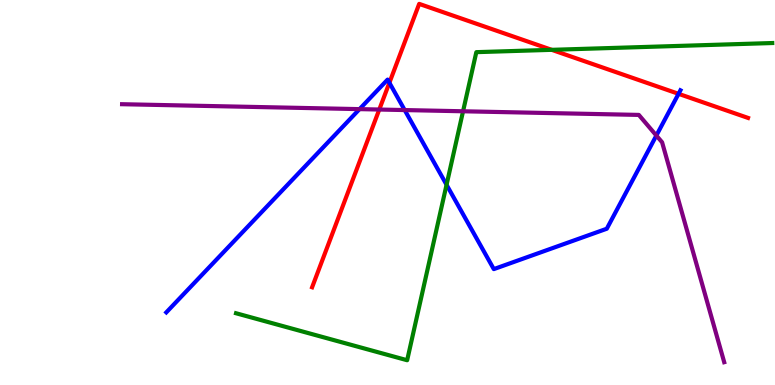[{'lines': ['blue', 'red'], 'intersections': [{'x': 5.02, 'y': 7.85}, {'x': 8.76, 'y': 7.56}]}, {'lines': ['green', 'red'], 'intersections': [{'x': 7.12, 'y': 8.71}]}, {'lines': ['purple', 'red'], 'intersections': [{'x': 4.89, 'y': 7.15}]}, {'lines': ['blue', 'green'], 'intersections': [{'x': 5.76, 'y': 5.2}]}, {'lines': ['blue', 'purple'], 'intersections': [{'x': 4.64, 'y': 7.17}, {'x': 5.22, 'y': 7.14}, {'x': 8.47, 'y': 6.48}]}, {'lines': ['green', 'purple'], 'intersections': [{'x': 5.97, 'y': 7.11}]}]